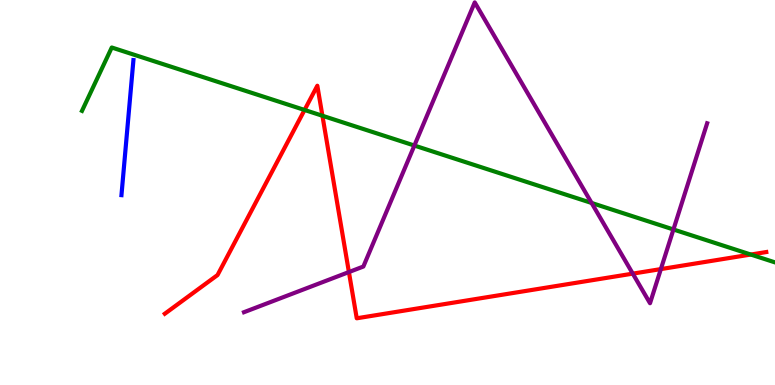[{'lines': ['blue', 'red'], 'intersections': []}, {'lines': ['green', 'red'], 'intersections': [{'x': 3.93, 'y': 7.14}, {'x': 4.16, 'y': 6.99}, {'x': 9.69, 'y': 3.39}]}, {'lines': ['purple', 'red'], 'intersections': [{'x': 4.5, 'y': 2.93}, {'x': 8.16, 'y': 2.89}, {'x': 8.53, 'y': 3.01}]}, {'lines': ['blue', 'green'], 'intersections': []}, {'lines': ['blue', 'purple'], 'intersections': []}, {'lines': ['green', 'purple'], 'intersections': [{'x': 5.35, 'y': 6.22}, {'x': 7.63, 'y': 4.73}, {'x': 8.69, 'y': 4.04}]}]